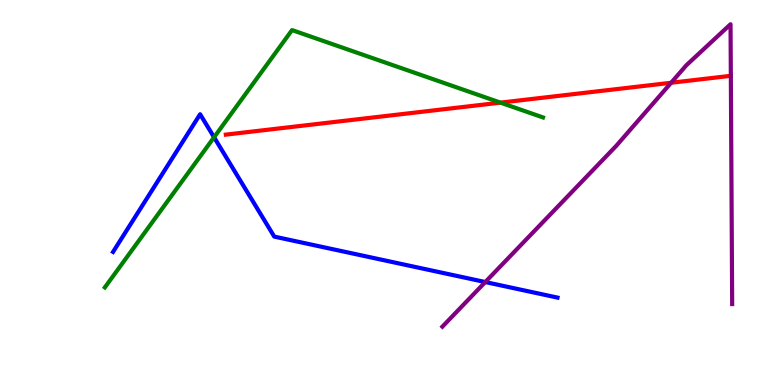[{'lines': ['blue', 'red'], 'intersections': []}, {'lines': ['green', 'red'], 'intersections': [{'x': 6.46, 'y': 7.33}]}, {'lines': ['purple', 'red'], 'intersections': [{'x': 8.66, 'y': 7.85}]}, {'lines': ['blue', 'green'], 'intersections': [{'x': 2.76, 'y': 6.43}]}, {'lines': ['blue', 'purple'], 'intersections': [{'x': 6.26, 'y': 2.67}]}, {'lines': ['green', 'purple'], 'intersections': []}]